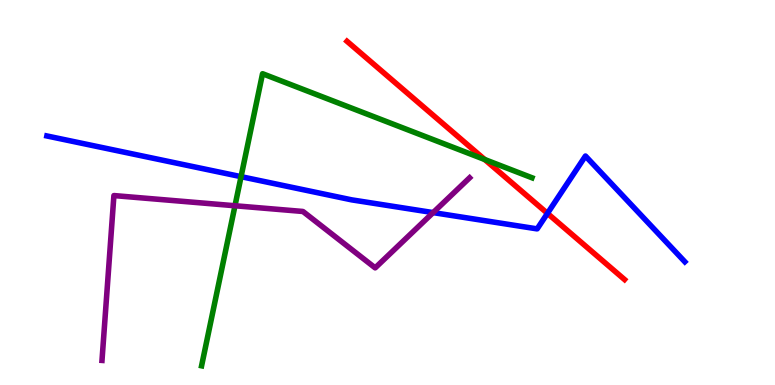[{'lines': ['blue', 'red'], 'intersections': [{'x': 7.06, 'y': 4.46}]}, {'lines': ['green', 'red'], 'intersections': [{'x': 6.25, 'y': 5.86}]}, {'lines': ['purple', 'red'], 'intersections': []}, {'lines': ['blue', 'green'], 'intersections': [{'x': 3.11, 'y': 5.41}]}, {'lines': ['blue', 'purple'], 'intersections': [{'x': 5.59, 'y': 4.48}]}, {'lines': ['green', 'purple'], 'intersections': [{'x': 3.03, 'y': 4.66}]}]